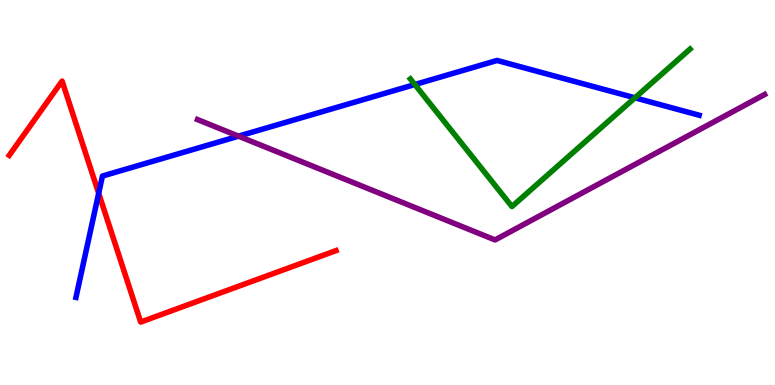[{'lines': ['blue', 'red'], 'intersections': [{'x': 1.27, 'y': 4.98}]}, {'lines': ['green', 'red'], 'intersections': []}, {'lines': ['purple', 'red'], 'intersections': []}, {'lines': ['blue', 'green'], 'intersections': [{'x': 5.35, 'y': 7.8}, {'x': 8.19, 'y': 7.46}]}, {'lines': ['blue', 'purple'], 'intersections': [{'x': 3.08, 'y': 6.46}]}, {'lines': ['green', 'purple'], 'intersections': []}]